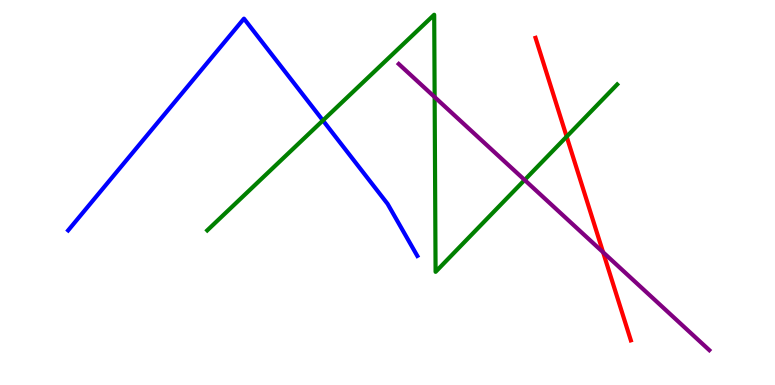[{'lines': ['blue', 'red'], 'intersections': []}, {'lines': ['green', 'red'], 'intersections': [{'x': 7.31, 'y': 6.45}]}, {'lines': ['purple', 'red'], 'intersections': [{'x': 7.78, 'y': 3.45}]}, {'lines': ['blue', 'green'], 'intersections': [{'x': 4.17, 'y': 6.87}]}, {'lines': ['blue', 'purple'], 'intersections': []}, {'lines': ['green', 'purple'], 'intersections': [{'x': 5.61, 'y': 7.48}, {'x': 6.77, 'y': 5.33}]}]